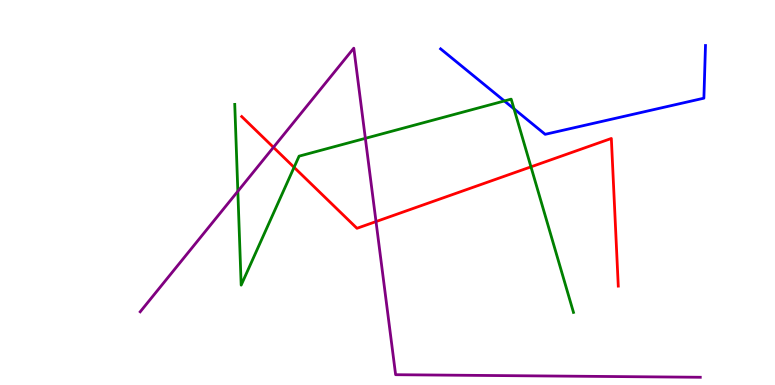[{'lines': ['blue', 'red'], 'intersections': []}, {'lines': ['green', 'red'], 'intersections': [{'x': 3.79, 'y': 5.65}, {'x': 6.85, 'y': 5.67}]}, {'lines': ['purple', 'red'], 'intersections': [{'x': 3.53, 'y': 6.17}, {'x': 4.85, 'y': 4.24}]}, {'lines': ['blue', 'green'], 'intersections': [{'x': 6.51, 'y': 7.38}, {'x': 6.63, 'y': 7.17}]}, {'lines': ['blue', 'purple'], 'intersections': []}, {'lines': ['green', 'purple'], 'intersections': [{'x': 3.07, 'y': 5.03}, {'x': 4.71, 'y': 6.41}]}]